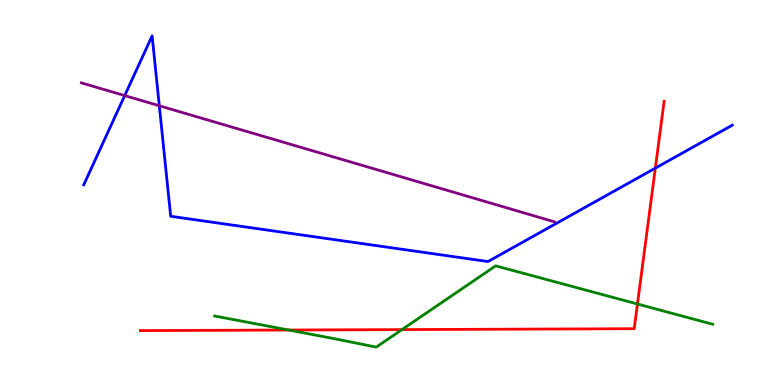[{'lines': ['blue', 'red'], 'intersections': [{'x': 8.46, 'y': 5.63}]}, {'lines': ['green', 'red'], 'intersections': [{'x': 3.72, 'y': 1.43}, {'x': 5.19, 'y': 1.44}, {'x': 8.23, 'y': 2.1}]}, {'lines': ['purple', 'red'], 'intersections': []}, {'lines': ['blue', 'green'], 'intersections': []}, {'lines': ['blue', 'purple'], 'intersections': [{'x': 1.61, 'y': 7.52}, {'x': 2.06, 'y': 7.25}]}, {'lines': ['green', 'purple'], 'intersections': []}]